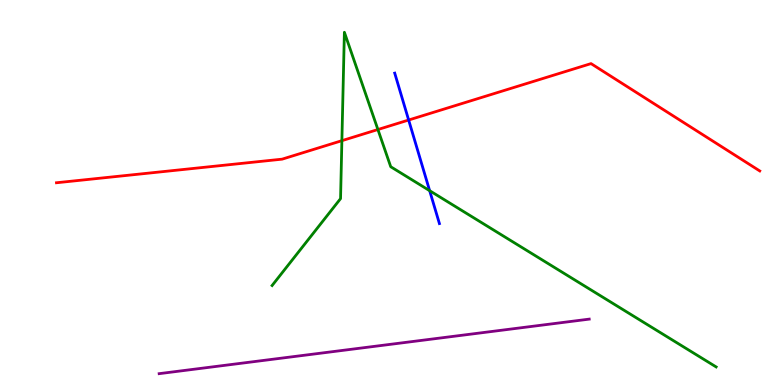[{'lines': ['blue', 'red'], 'intersections': [{'x': 5.27, 'y': 6.88}]}, {'lines': ['green', 'red'], 'intersections': [{'x': 4.41, 'y': 6.35}, {'x': 4.88, 'y': 6.64}]}, {'lines': ['purple', 'red'], 'intersections': []}, {'lines': ['blue', 'green'], 'intersections': [{'x': 5.54, 'y': 5.05}]}, {'lines': ['blue', 'purple'], 'intersections': []}, {'lines': ['green', 'purple'], 'intersections': []}]